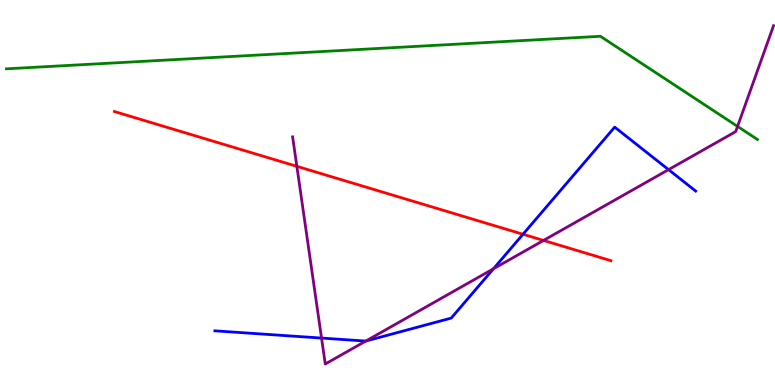[{'lines': ['blue', 'red'], 'intersections': [{'x': 6.75, 'y': 3.92}]}, {'lines': ['green', 'red'], 'intersections': []}, {'lines': ['purple', 'red'], 'intersections': [{'x': 3.83, 'y': 5.68}, {'x': 7.01, 'y': 3.76}]}, {'lines': ['blue', 'green'], 'intersections': []}, {'lines': ['blue', 'purple'], 'intersections': [{'x': 4.15, 'y': 1.22}, {'x': 4.72, 'y': 1.14}, {'x': 6.37, 'y': 3.02}, {'x': 8.63, 'y': 5.59}]}, {'lines': ['green', 'purple'], 'intersections': [{'x': 9.52, 'y': 6.72}]}]